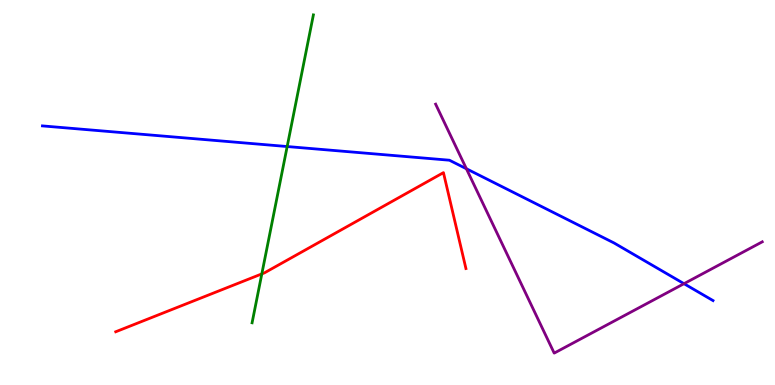[{'lines': ['blue', 'red'], 'intersections': []}, {'lines': ['green', 'red'], 'intersections': [{'x': 3.38, 'y': 2.89}]}, {'lines': ['purple', 'red'], 'intersections': []}, {'lines': ['blue', 'green'], 'intersections': [{'x': 3.71, 'y': 6.19}]}, {'lines': ['blue', 'purple'], 'intersections': [{'x': 6.02, 'y': 5.62}, {'x': 8.83, 'y': 2.63}]}, {'lines': ['green', 'purple'], 'intersections': []}]